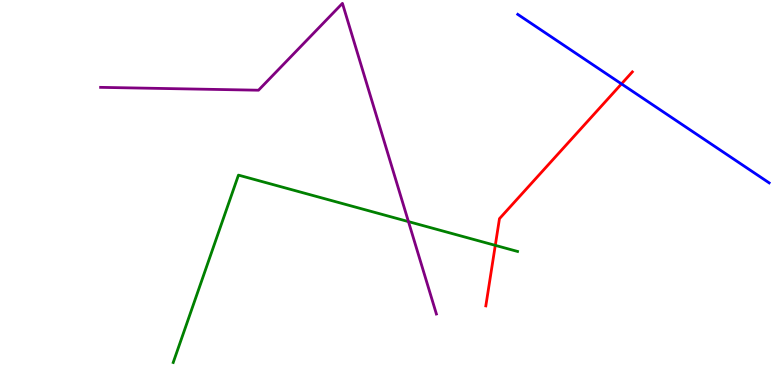[{'lines': ['blue', 'red'], 'intersections': [{'x': 8.02, 'y': 7.82}]}, {'lines': ['green', 'red'], 'intersections': [{'x': 6.39, 'y': 3.63}]}, {'lines': ['purple', 'red'], 'intersections': []}, {'lines': ['blue', 'green'], 'intersections': []}, {'lines': ['blue', 'purple'], 'intersections': []}, {'lines': ['green', 'purple'], 'intersections': [{'x': 5.27, 'y': 4.24}]}]